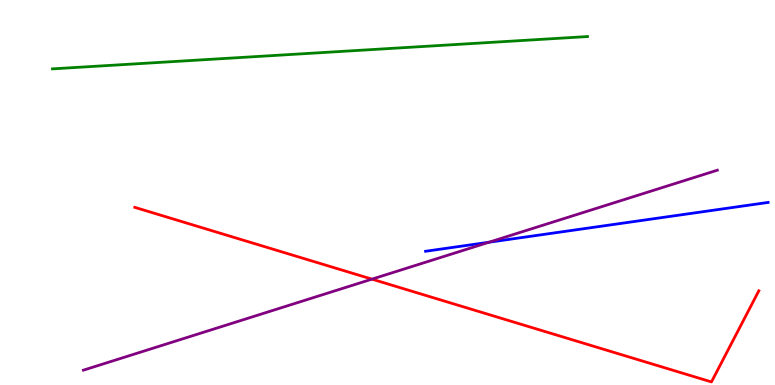[{'lines': ['blue', 'red'], 'intersections': []}, {'lines': ['green', 'red'], 'intersections': []}, {'lines': ['purple', 'red'], 'intersections': [{'x': 4.8, 'y': 2.75}]}, {'lines': ['blue', 'green'], 'intersections': []}, {'lines': ['blue', 'purple'], 'intersections': [{'x': 6.31, 'y': 3.71}]}, {'lines': ['green', 'purple'], 'intersections': []}]